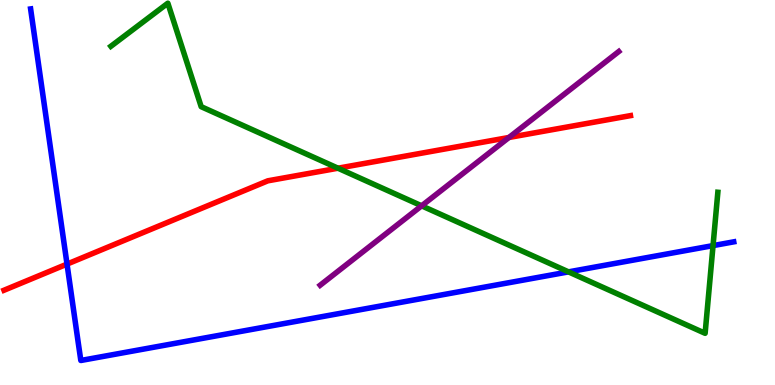[{'lines': ['blue', 'red'], 'intersections': [{'x': 0.865, 'y': 3.14}]}, {'lines': ['green', 'red'], 'intersections': [{'x': 4.36, 'y': 5.63}]}, {'lines': ['purple', 'red'], 'intersections': [{'x': 6.57, 'y': 6.43}]}, {'lines': ['blue', 'green'], 'intersections': [{'x': 7.34, 'y': 2.94}, {'x': 9.2, 'y': 3.62}]}, {'lines': ['blue', 'purple'], 'intersections': []}, {'lines': ['green', 'purple'], 'intersections': [{'x': 5.44, 'y': 4.65}]}]